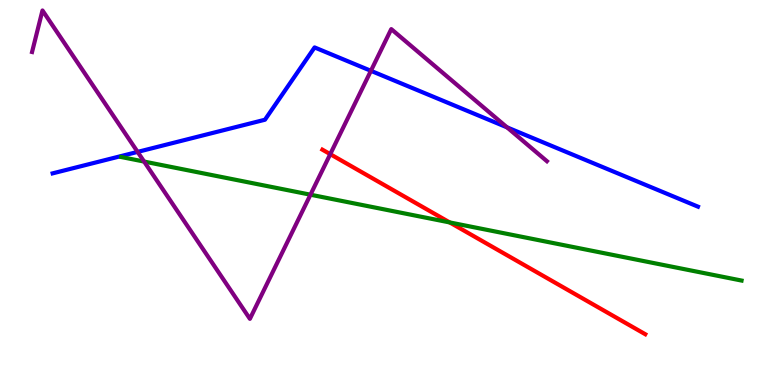[{'lines': ['blue', 'red'], 'intersections': []}, {'lines': ['green', 'red'], 'intersections': [{'x': 5.8, 'y': 4.22}]}, {'lines': ['purple', 'red'], 'intersections': [{'x': 4.26, 'y': 6.0}]}, {'lines': ['blue', 'green'], 'intersections': []}, {'lines': ['blue', 'purple'], 'intersections': [{'x': 1.78, 'y': 6.05}, {'x': 4.79, 'y': 8.16}, {'x': 6.54, 'y': 6.69}]}, {'lines': ['green', 'purple'], 'intersections': [{'x': 1.86, 'y': 5.8}, {'x': 4.01, 'y': 4.94}]}]